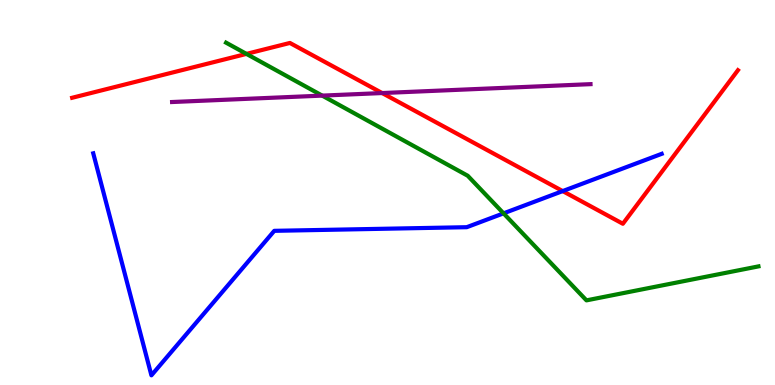[{'lines': ['blue', 'red'], 'intersections': [{'x': 7.26, 'y': 5.04}]}, {'lines': ['green', 'red'], 'intersections': [{'x': 3.18, 'y': 8.6}]}, {'lines': ['purple', 'red'], 'intersections': [{'x': 4.93, 'y': 7.58}]}, {'lines': ['blue', 'green'], 'intersections': [{'x': 6.5, 'y': 4.46}]}, {'lines': ['blue', 'purple'], 'intersections': []}, {'lines': ['green', 'purple'], 'intersections': [{'x': 4.16, 'y': 7.52}]}]